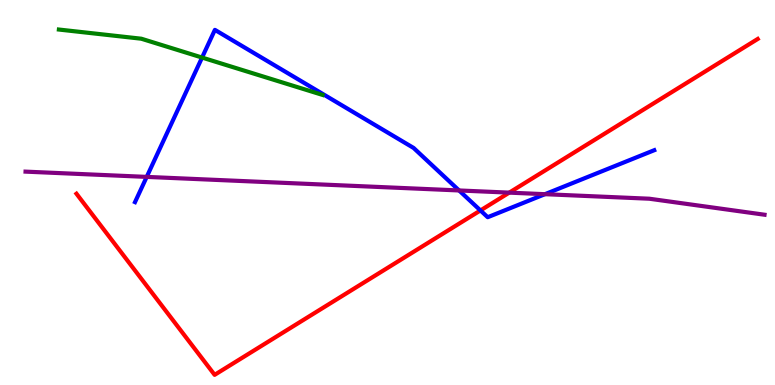[{'lines': ['blue', 'red'], 'intersections': [{'x': 6.2, 'y': 4.53}]}, {'lines': ['green', 'red'], 'intersections': []}, {'lines': ['purple', 'red'], 'intersections': [{'x': 6.57, 'y': 5.0}]}, {'lines': ['blue', 'green'], 'intersections': [{'x': 2.61, 'y': 8.51}]}, {'lines': ['blue', 'purple'], 'intersections': [{'x': 1.89, 'y': 5.41}, {'x': 5.92, 'y': 5.05}, {'x': 7.03, 'y': 4.96}]}, {'lines': ['green', 'purple'], 'intersections': []}]